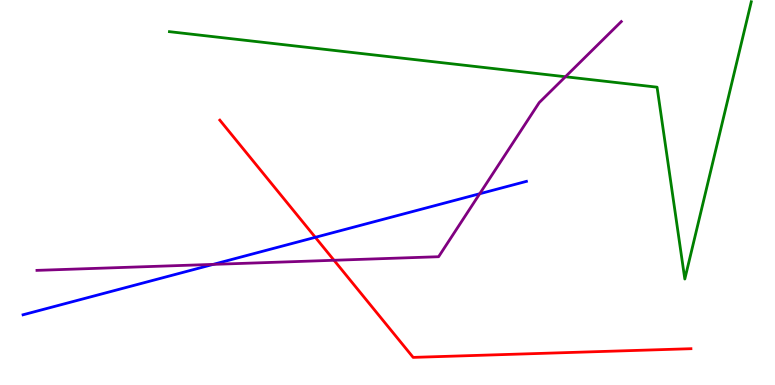[{'lines': ['blue', 'red'], 'intersections': [{'x': 4.07, 'y': 3.84}]}, {'lines': ['green', 'red'], 'intersections': []}, {'lines': ['purple', 'red'], 'intersections': [{'x': 4.31, 'y': 3.24}]}, {'lines': ['blue', 'green'], 'intersections': []}, {'lines': ['blue', 'purple'], 'intersections': [{'x': 2.75, 'y': 3.13}, {'x': 6.19, 'y': 4.97}]}, {'lines': ['green', 'purple'], 'intersections': [{'x': 7.3, 'y': 8.01}]}]